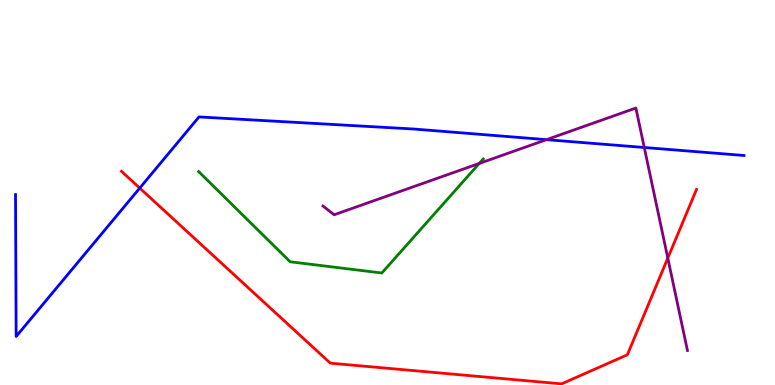[{'lines': ['blue', 'red'], 'intersections': [{'x': 1.8, 'y': 5.11}]}, {'lines': ['green', 'red'], 'intersections': []}, {'lines': ['purple', 'red'], 'intersections': [{'x': 8.62, 'y': 3.3}]}, {'lines': ['blue', 'green'], 'intersections': []}, {'lines': ['blue', 'purple'], 'intersections': [{'x': 7.05, 'y': 6.37}, {'x': 8.31, 'y': 6.17}]}, {'lines': ['green', 'purple'], 'intersections': [{'x': 6.18, 'y': 5.75}]}]